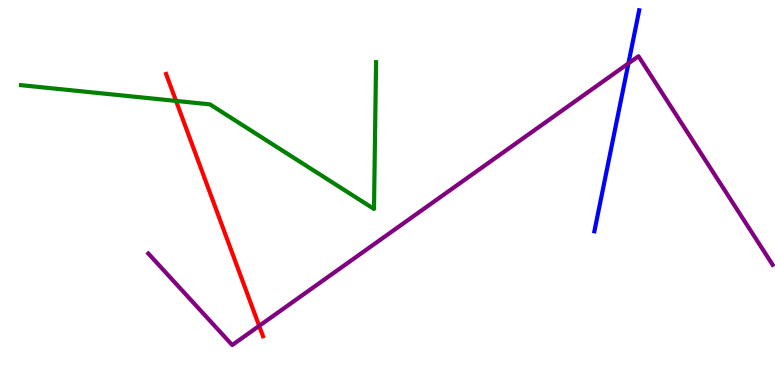[{'lines': ['blue', 'red'], 'intersections': []}, {'lines': ['green', 'red'], 'intersections': [{'x': 2.27, 'y': 7.38}]}, {'lines': ['purple', 'red'], 'intersections': [{'x': 3.34, 'y': 1.54}]}, {'lines': ['blue', 'green'], 'intersections': []}, {'lines': ['blue', 'purple'], 'intersections': [{'x': 8.11, 'y': 8.35}]}, {'lines': ['green', 'purple'], 'intersections': []}]